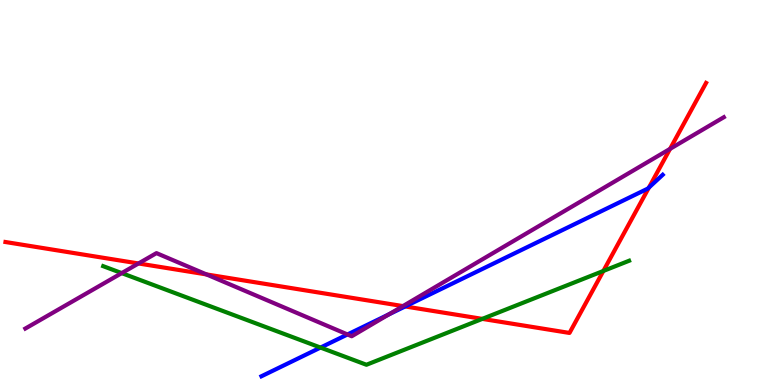[{'lines': ['blue', 'red'], 'intersections': [{'x': 5.23, 'y': 2.04}, {'x': 8.37, 'y': 5.13}]}, {'lines': ['green', 'red'], 'intersections': [{'x': 6.22, 'y': 1.72}, {'x': 7.79, 'y': 2.96}]}, {'lines': ['purple', 'red'], 'intersections': [{'x': 1.79, 'y': 3.16}, {'x': 2.66, 'y': 2.87}, {'x': 5.2, 'y': 2.05}, {'x': 8.65, 'y': 6.13}]}, {'lines': ['blue', 'green'], 'intersections': [{'x': 4.14, 'y': 0.972}]}, {'lines': ['blue', 'purple'], 'intersections': [{'x': 4.48, 'y': 1.31}, {'x': 5.02, 'y': 1.84}]}, {'lines': ['green', 'purple'], 'intersections': [{'x': 1.57, 'y': 2.91}]}]